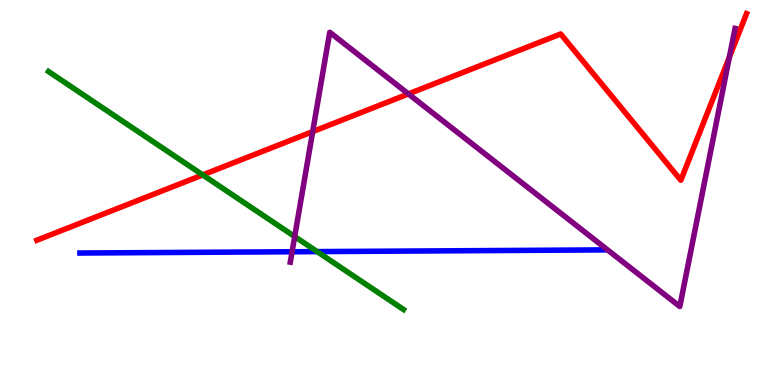[{'lines': ['blue', 'red'], 'intersections': []}, {'lines': ['green', 'red'], 'intersections': [{'x': 2.62, 'y': 5.46}]}, {'lines': ['purple', 'red'], 'intersections': [{'x': 4.03, 'y': 6.58}, {'x': 5.27, 'y': 7.56}, {'x': 9.41, 'y': 8.51}]}, {'lines': ['blue', 'green'], 'intersections': [{'x': 4.09, 'y': 3.46}]}, {'lines': ['blue', 'purple'], 'intersections': [{'x': 3.77, 'y': 3.46}]}, {'lines': ['green', 'purple'], 'intersections': [{'x': 3.8, 'y': 3.86}]}]